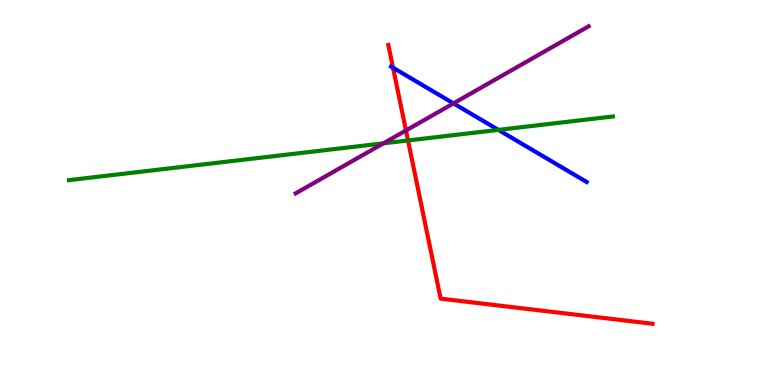[{'lines': ['blue', 'red'], 'intersections': [{'x': 5.07, 'y': 8.24}]}, {'lines': ['green', 'red'], 'intersections': [{'x': 5.26, 'y': 6.35}]}, {'lines': ['purple', 'red'], 'intersections': [{'x': 5.24, 'y': 6.61}]}, {'lines': ['blue', 'green'], 'intersections': [{'x': 6.43, 'y': 6.63}]}, {'lines': ['blue', 'purple'], 'intersections': [{'x': 5.85, 'y': 7.31}]}, {'lines': ['green', 'purple'], 'intersections': [{'x': 4.95, 'y': 6.28}]}]